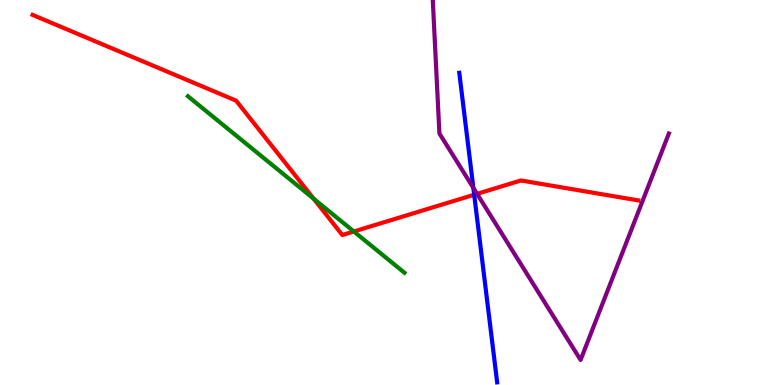[{'lines': ['blue', 'red'], 'intersections': [{'x': 6.12, 'y': 4.94}]}, {'lines': ['green', 'red'], 'intersections': [{'x': 4.05, 'y': 4.84}, {'x': 4.57, 'y': 3.99}]}, {'lines': ['purple', 'red'], 'intersections': [{'x': 6.16, 'y': 4.96}]}, {'lines': ['blue', 'green'], 'intersections': []}, {'lines': ['blue', 'purple'], 'intersections': [{'x': 6.11, 'y': 5.12}]}, {'lines': ['green', 'purple'], 'intersections': []}]